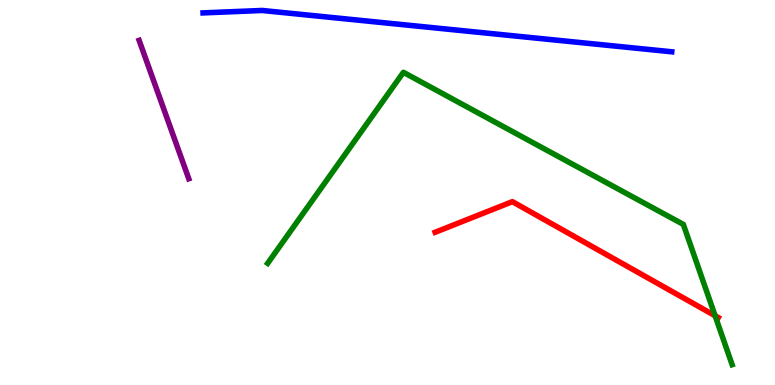[{'lines': ['blue', 'red'], 'intersections': []}, {'lines': ['green', 'red'], 'intersections': [{'x': 9.23, 'y': 1.8}]}, {'lines': ['purple', 'red'], 'intersections': []}, {'lines': ['blue', 'green'], 'intersections': []}, {'lines': ['blue', 'purple'], 'intersections': []}, {'lines': ['green', 'purple'], 'intersections': []}]